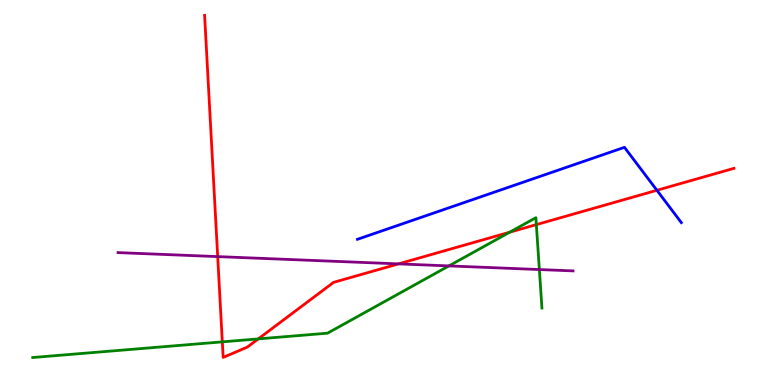[{'lines': ['blue', 'red'], 'intersections': [{'x': 8.48, 'y': 5.06}]}, {'lines': ['green', 'red'], 'intersections': [{'x': 2.87, 'y': 1.12}, {'x': 3.33, 'y': 1.2}, {'x': 6.58, 'y': 3.97}, {'x': 6.92, 'y': 4.17}]}, {'lines': ['purple', 'red'], 'intersections': [{'x': 2.81, 'y': 3.33}, {'x': 5.14, 'y': 3.15}]}, {'lines': ['blue', 'green'], 'intersections': []}, {'lines': ['blue', 'purple'], 'intersections': []}, {'lines': ['green', 'purple'], 'intersections': [{'x': 5.79, 'y': 3.09}, {'x': 6.96, 'y': 3.0}]}]